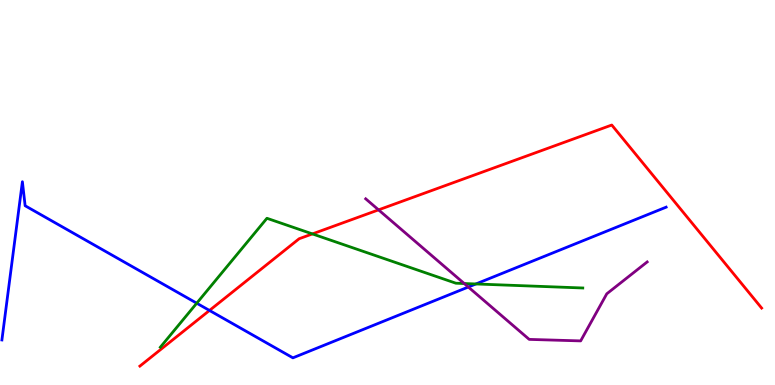[{'lines': ['blue', 'red'], 'intersections': [{'x': 2.7, 'y': 1.94}]}, {'lines': ['green', 'red'], 'intersections': [{'x': 4.03, 'y': 3.92}]}, {'lines': ['purple', 'red'], 'intersections': [{'x': 4.88, 'y': 4.55}]}, {'lines': ['blue', 'green'], 'intersections': [{'x': 2.54, 'y': 2.12}, {'x': 6.14, 'y': 2.62}]}, {'lines': ['blue', 'purple'], 'intersections': [{'x': 6.04, 'y': 2.54}]}, {'lines': ['green', 'purple'], 'intersections': [{'x': 5.99, 'y': 2.64}]}]